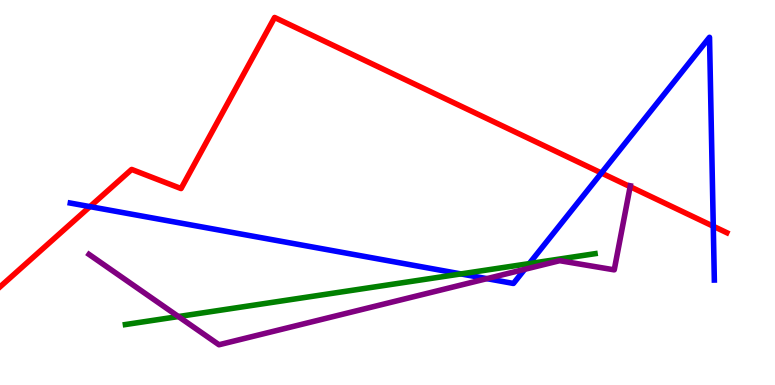[{'lines': ['blue', 'red'], 'intersections': [{'x': 1.16, 'y': 4.63}, {'x': 7.76, 'y': 5.51}, {'x': 9.2, 'y': 4.12}]}, {'lines': ['green', 'red'], 'intersections': []}, {'lines': ['purple', 'red'], 'intersections': [{'x': 8.13, 'y': 5.15}]}, {'lines': ['blue', 'green'], 'intersections': [{'x': 5.95, 'y': 2.89}, {'x': 6.83, 'y': 3.15}]}, {'lines': ['blue', 'purple'], 'intersections': [{'x': 6.28, 'y': 2.76}, {'x': 6.77, 'y': 3.0}]}, {'lines': ['green', 'purple'], 'intersections': [{'x': 2.3, 'y': 1.78}]}]